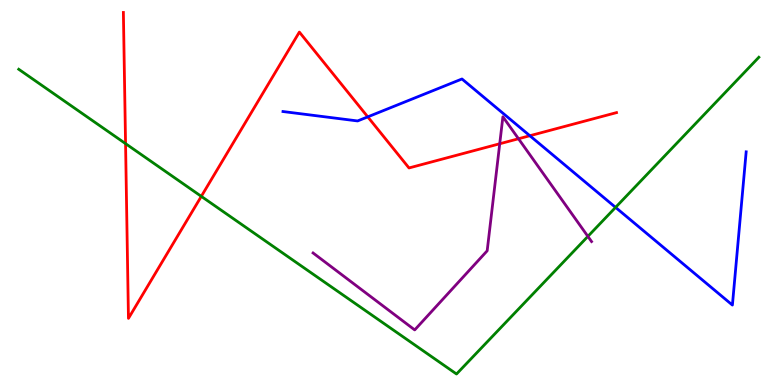[{'lines': ['blue', 'red'], 'intersections': [{'x': 4.75, 'y': 6.96}, {'x': 6.84, 'y': 6.47}]}, {'lines': ['green', 'red'], 'intersections': [{'x': 1.62, 'y': 6.27}, {'x': 2.6, 'y': 4.9}]}, {'lines': ['purple', 'red'], 'intersections': [{'x': 6.45, 'y': 6.27}, {'x': 6.69, 'y': 6.4}]}, {'lines': ['blue', 'green'], 'intersections': [{'x': 7.94, 'y': 4.61}]}, {'lines': ['blue', 'purple'], 'intersections': []}, {'lines': ['green', 'purple'], 'intersections': [{'x': 7.59, 'y': 3.86}]}]